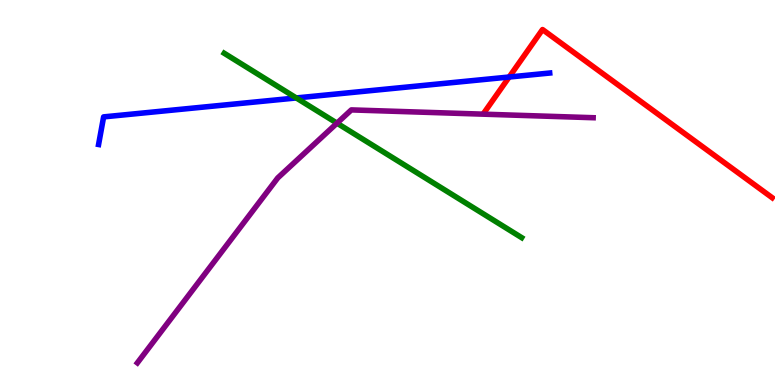[{'lines': ['blue', 'red'], 'intersections': [{'x': 6.57, 'y': 8.0}]}, {'lines': ['green', 'red'], 'intersections': []}, {'lines': ['purple', 'red'], 'intersections': []}, {'lines': ['blue', 'green'], 'intersections': [{'x': 3.82, 'y': 7.46}]}, {'lines': ['blue', 'purple'], 'intersections': []}, {'lines': ['green', 'purple'], 'intersections': [{'x': 4.35, 'y': 6.8}]}]